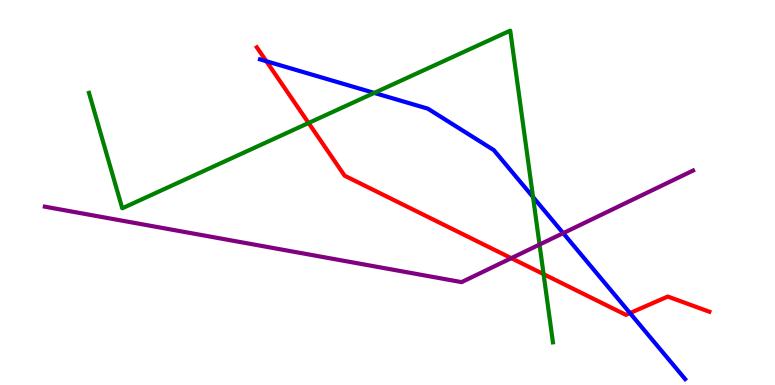[{'lines': ['blue', 'red'], 'intersections': [{'x': 3.44, 'y': 8.41}, {'x': 8.13, 'y': 1.87}]}, {'lines': ['green', 'red'], 'intersections': [{'x': 3.98, 'y': 6.81}, {'x': 7.01, 'y': 2.88}]}, {'lines': ['purple', 'red'], 'intersections': [{'x': 6.6, 'y': 3.29}]}, {'lines': ['blue', 'green'], 'intersections': [{'x': 4.83, 'y': 7.59}, {'x': 6.88, 'y': 4.88}]}, {'lines': ['blue', 'purple'], 'intersections': [{'x': 7.27, 'y': 3.94}]}, {'lines': ['green', 'purple'], 'intersections': [{'x': 6.96, 'y': 3.65}]}]